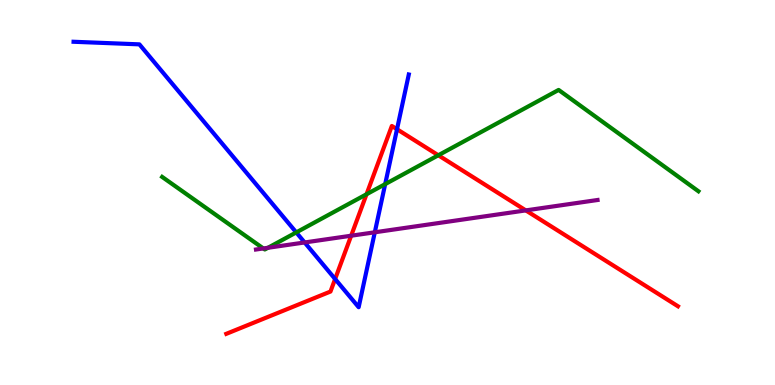[{'lines': ['blue', 'red'], 'intersections': [{'x': 4.32, 'y': 2.75}, {'x': 5.12, 'y': 6.64}]}, {'lines': ['green', 'red'], 'intersections': [{'x': 4.73, 'y': 4.95}, {'x': 5.66, 'y': 5.97}]}, {'lines': ['purple', 'red'], 'intersections': [{'x': 4.53, 'y': 3.88}, {'x': 6.78, 'y': 4.54}]}, {'lines': ['blue', 'green'], 'intersections': [{'x': 3.82, 'y': 3.96}, {'x': 4.97, 'y': 5.22}]}, {'lines': ['blue', 'purple'], 'intersections': [{'x': 3.93, 'y': 3.7}, {'x': 4.84, 'y': 3.97}]}, {'lines': ['green', 'purple'], 'intersections': [{'x': 3.4, 'y': 3.55}, {'x': 3.46, 'y': 3.56}]}]